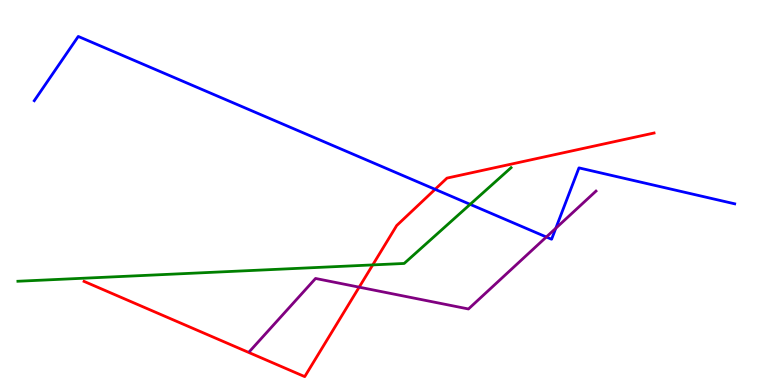[{'lines': ['blue', 'red'], 'intersections': [{'x': 5.61, 'y': 5.08}]}, {'lines': ['green', 'red'], 'intersections': [{'x': 4.81, 'y': 3.12}]}, {'lines': ['purple', 'red'], 'intersections': [{'x': 4.63, 'y': 2.54}]}, {'lines': ['blue', 'green'], 'intersections': [{'x': 6.07, 'y': 4.69}]}, {'lines': ['blue', 'purple'], 'intersections': [{'x': 7.05, 'y': 3.84}, {'x': 7.17, 'y': 4.07}]}, {'lines': ['green', 'purple'], 'intersections': []}]